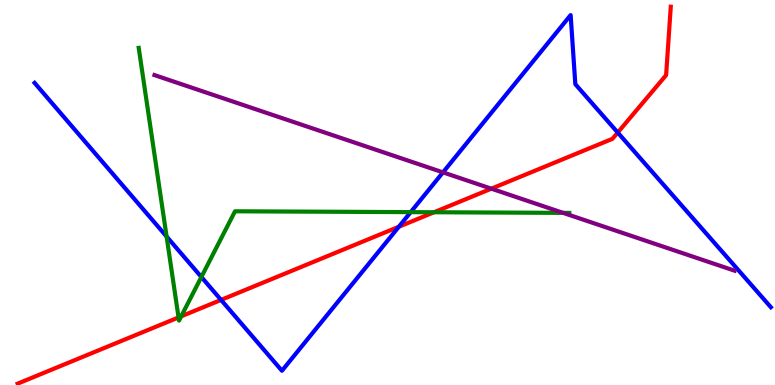[{'lines': ['blue', 'red'], 'intersections': [{'x': 2.85, 'y': 2.21}, {'x': 5.15, 'y': 4.11}, {'x': 7.97, 'y': 6.56}]}, {'lines': ['green', 'red'], 'intersections': [{'x': 2.3, 'y': 1.76}, {'x': 2.34, 'y': 1.78}, {'x': 5.6, 'y': 4.49}]}, {'lines': ['purple', 'red'], 'intersections': [{'x': 6.34, 'y': 5.1}]}, {'lines': ['blue', 'green'], 'intersections': [{'x': 2.15, 'y': 3.86}, {'x': 2.6, 'y': 2.81}, {'x': 5.3, 'y': 4.49}]}, {'lines': ['blue', 'purple'], 'intersections': [{'x': 5.72, 'y': 5.52}]}, {'lines': ['green', 'purple'], 'intersections': [{'x': 7.27, 'y': 4.47}]}]